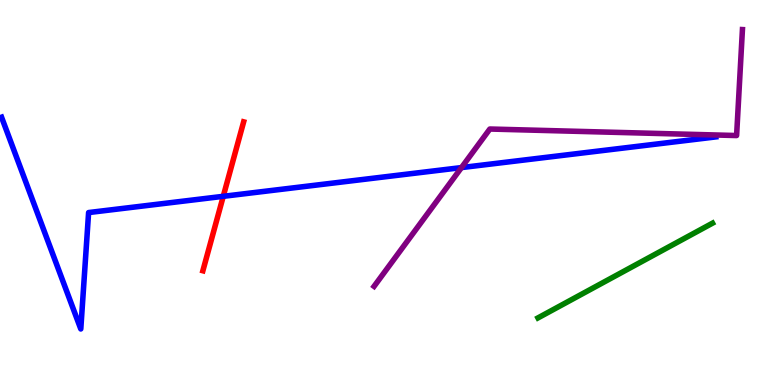[{'lines': ['blue', 'red'], 'intersections': [{'x': 2.88, 'y': 4.9}]}, {'lines': ['green', 'red'], 'intersections': []}, {'lines': ['purple', 'red'], 'intersections': []}, {'lines': ['blue', 'green'], 'intersections': []}, {'lines': ['blue', 'purple'], 'intersections': [{'x': 5.95, 'y': 5.65}]}, {'lines': ['green', 'purple'], 'intersections': []}]